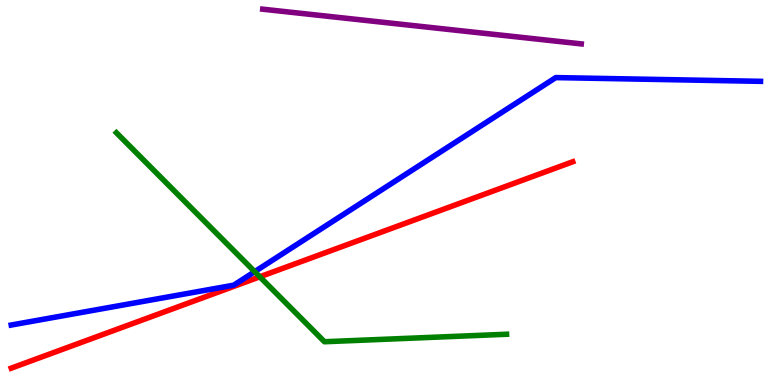[{'lines': ['blue', 'red'], 'intersections': []}, {'lines': ['green', 'red'], 'intersections': [{'x': 3.35, 'y': 2.81}]}, {'lines': ['purple', 'red'], 'intersections': []}, {'lines': ['blue', 'green'], 'intersections': [{'x': 3.29, 'y': 2.94}]}, {'lines': ['blue', 'purple'], 'intersections': []}, {'lines': ['green', 'purple'], 'intersections': []}]